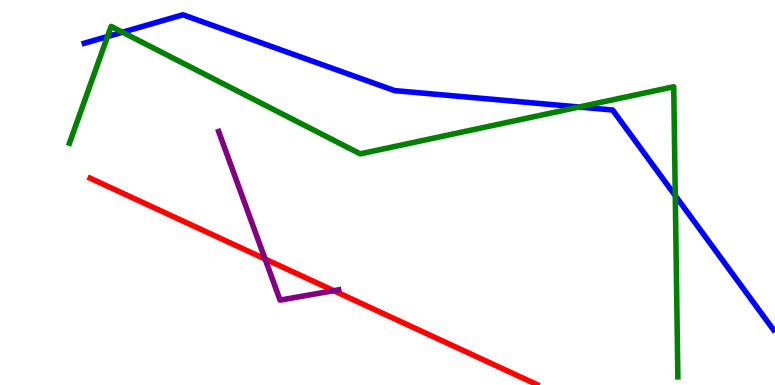[{'lines': ['blue', 'red'], 'intersections': []}, {'lines': ['green', 'red'], 'intersections': []}, {'lines': ['purple', 'red'], 'intersections': [{'x': 3.42, 'y': 3.27}, {'x': 4.31, 'y': 2.45}]}, {'lines': ['blue', 'green'], 'intersections': [{'x': 1.39, 'y': 9.05}, {'x': 1.58, 'y': 9.16}, {'x': 7.47, 'y': 7.22}, {'x': 8.71, 'y': 4.92}]}, {'lines': ['blue', 'purple'], 'intersections': []}, {'lines': ['green', 'purple'], 'intersections': []}]